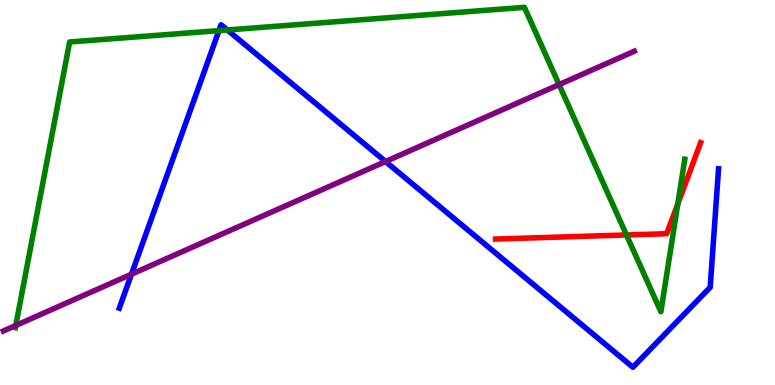[{'lines': ['blue', 'red'], 'intersections': []}, {'lines': ['green', 'red'], 'intersections': [{'x': 8.08, 'y': 3.9}, {'x': 8.75, 'y': 4.7}]}, {'lines': ['purple', 'red'], 'intersections': []}, {'lines': ['blue', 'green'], 'intersections': [{'x': 2.83, 'y': 9.2}, {'x': 2.93, 'y': 9.22}]}, {'lines': ['blue', 'purple'], 'intersections': [{'x': 1.7, 'y': 2.88}, {'x': 4.97, 'y': 5.8}]}, {'lines': ['green', 'purple'], 'intersections': [{'x': 0.204, 'y': 1.55}, {'x': 7.21, 'y': 7.8}]}]